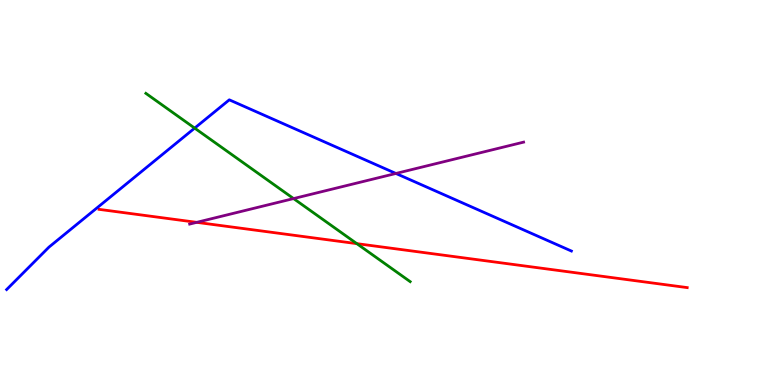[{'lines': ['blue', 'red'], 'intersections': []}, {'lines': ['green', 'red'], 'intersections': [{'x': 4.6, 'y': 3.67}]}, {'lines': ['purple', 'red'], 'intersections': [{'x': 2.54, 'y': 4.22}]}, {'lines': ['blue', 'green'], 'intersections': [{'x': 2.51, 'y': 6.67}]}, {'lines': ['blue', 'purple'], 'intersections': [{'x': 5.11, 'y': 5.49}]}, {'lines': ['green', 'purple'], 'intersections': [{'x': 3.79, 'y': 4.84}]}]